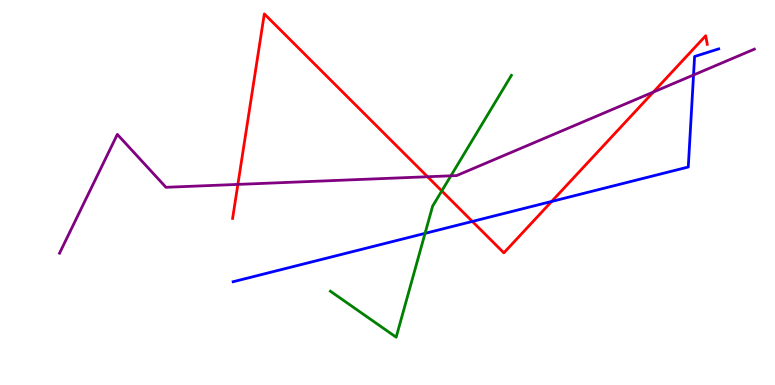[{'lines': ['blue', 'red'], 'intersections': [{'x': 6.09, 'y': 4.25}, {'x': 7.12, 'y': 4.77}]}, {'lines': ['green', 'red'], 'intersections': [{'x': 5.7, 'y': 5.04}]}, {'lines': ['purple', 'red'], 'intersections': [{'x': 3.07, 'y': 5.21}, {'x': 5.52, 'y': 5.41}, {'x': 8.43, 'y': 7.61}]}, {'lines': ['blue', 'green'], 'intersections': [{'x': 5.48, 'y': 3.94}]}, {'lines': ['blue', 'purple'], 'intersections': [{'x': 8.95, 'y': 8.05}]}, {'lines': ['green', 'purple'], 'intersections': [{'x': 5.82, 'y': 5.43}]}]